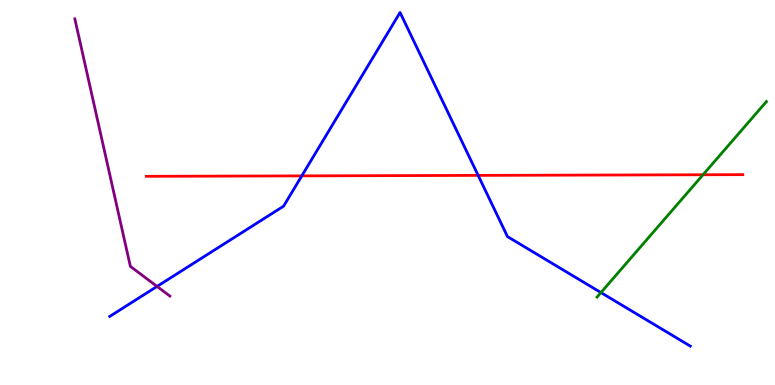[{'lines': ['blue', 'red'], 'intersections': [{'x': 3.89, 'y': 5.43}, {'x': 6.17, 'y': 5.44}]}, {'lines': ['green', 'red'], 'intersections': [{'x': 9.07, 'y': 5.46}]}, {'lines': ['purple', 'red'], 'intersections': []}, {'lines': ['blue', 'green'], 'intersections': [{'x': 7.75, 'y': 2.4}]}, {'lines': ['blue', 'purple'], 'intersections': [{'x': 2.03, 'y': 2.56}]}, {'lines': ['green', 'purple'], 'intersections': []}]